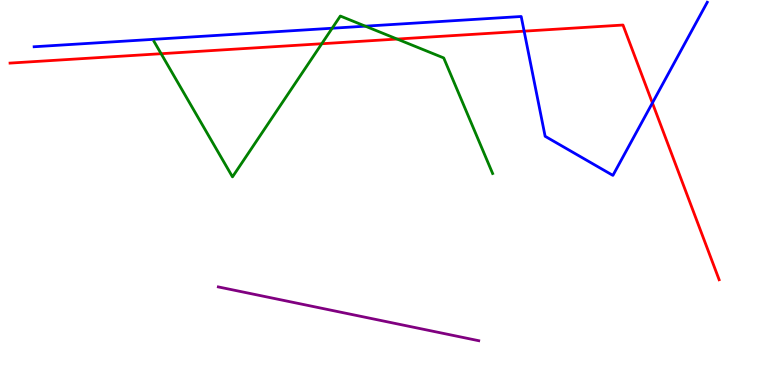[{'lines': ['blue', 'red'], 'intersections': [{'x': 6.76, 'y': 9.19}, {'x': 8.42, 'y': 7.33}]}, {'lines': ['green', 'red'], 'intersections': [{'x': 2.08, 'y': 8.6}, {'x': 4.15, 'y': 8.86}, {'x': 5.12, 'y': 8.99}]}, {'lines': ['purple', 'red'], 'intersections': []}, {'lines': ['blue', 'green'], 'intersections': [{'x': 4.29, 'y': 9.27}, {'x': 4.71, 'y': 9.32}]}, {'lines': ['blue', 'purple'], 'intersections': []}, {'lines': ['green', 'purple'], 'intersections': []}]